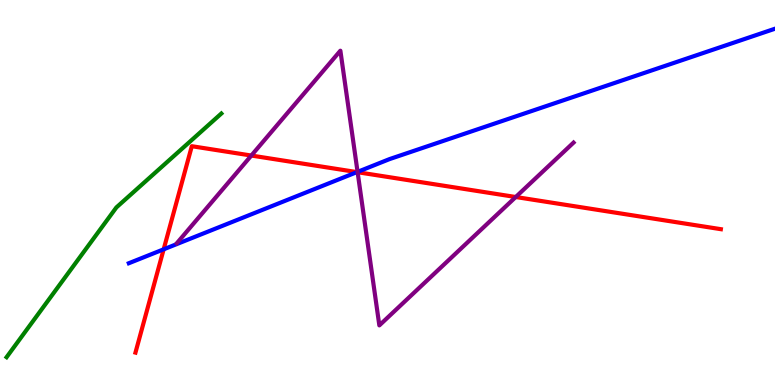[{'lines': ['blue', 'red'], 'intersections': [{'x': 2.11, 'y': 3.52}, {'x': 4.61, 'y': 5.53}]}, {'lines': ['green', 'red'], 'intersections': []}, {'lines': ['purple', 'red'], 'intersections': [{'x': 3.24, 'y': 5.96}, {'x': 4.61, 'y': 5.53}, {'x': 6.65, 'y': 4.88}]}, {'lines': ['blue', 'green'], 'intersections': []}, {'lines': ['blue', 'purple'], 'intersections': [{'x': 4.61, 'y': 5.54}]}, {'lines': ['green', 'purple'], 'intersections': []}]